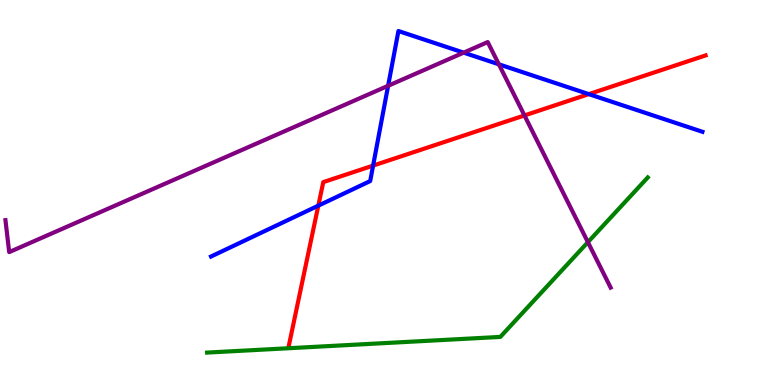[{'lines': ['blue', 'red'], 'intersections': [{'x': 4.11, 'y': 4.66}, {'x': 4.81, 'y': 5.7}, {'x': 7.6, 'y': 7.56}]}, {'lines': ['green', 'red'], 'intersections': []}, {'lines': ['purple', 'red'], 'intersections': [{'x': 6.77, 'y': 7.0}]}, {'lines': ['blue', 'green'], 'intersections': []}, {'lines': ['blue', 'purple'], 'intersections': [{'x': 5.01, 'y': 7.77}, {'x': 5.98, 'y': 8.63}, {'x': 6.44, 'y': 8.33}]}, {'lines': ['green', 'purple'], 'intersections': [{'x': 7.59, 'y': 3.71}]}]